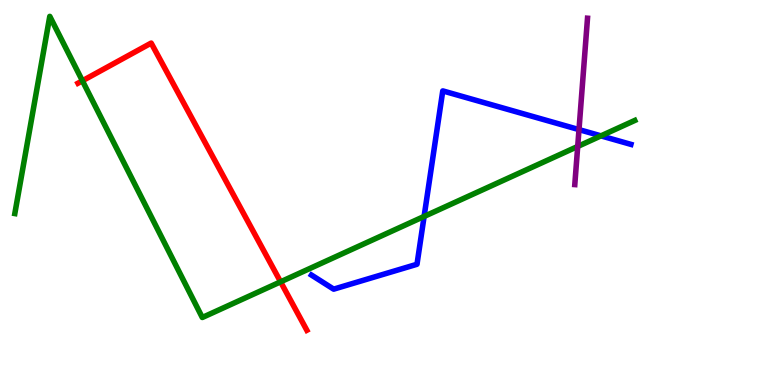[{'lines': ['blue', 'red'], 'intersections': []}, {'lines': ['green', 'red'], 'intersections': [{'x': 1.06, 'y': 7.9}, {'x': 3.62, 'y': 2.68}]}, {'lines': ['purple', 'red'], 'intersections': []}, {'lines': ['blue', 'green'], 'intersections': [{'x': 5.47, 'y': 4.38}, {'x': 7.75, 'y': 6.47}]}, {'lines': ['blue', 'purple'], 'intersections': [{'x': 7.47, 'y': 6.63}]}, {'lines': ['green', 'purple'], 'intersections': [{'x': 7.45, 'y': 6.2}]}]